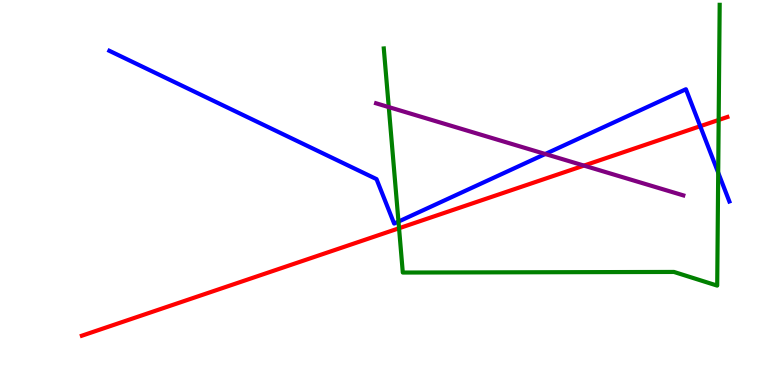[{'lines': ['blue', 'red'], 'intersections': [{'x': 9.04, 'y': 6.72}]}, {'lines': ['green', 'red'], 'intersections': [{'x': 5.15, 'y': 4.07}, {'x': 9.27, 'y': 6.88}]}, {'lines': ['purple', 'red'], 'intersections': [{'x': 7.53, 'y': 5.7}]}, {'lines': ['blue', 'green'], 'intersections': [{'x': 5.14, 'y': 4.24}, {'x': 9.27, 'y': 5.52}]}, {'lines': ['blue', 'purple'], 'intersections': [{'x': 7.04, 'y': 6.0}]}, {'lines': ['green', 'purple'], 'intersections': [{'x': 5.02, 'y': 7.22}]}]